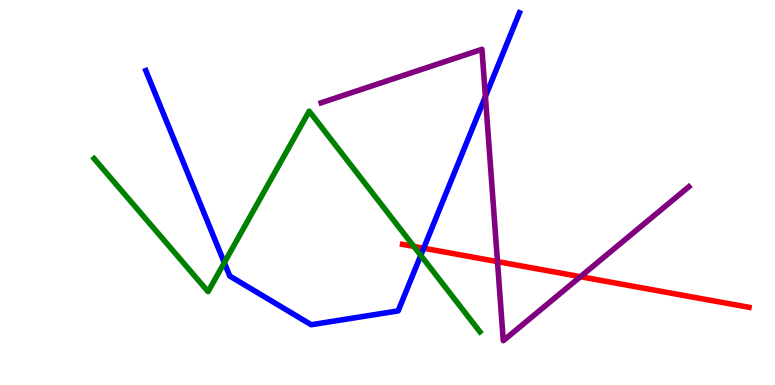[{'lines': ['blue', 'red'], 'intersections': [{'x': 5.47, 'y': 3.55}]}, {'lines': ['green', 'red'], 'intersections': [{'x': 5.34, 'y': 3.6}]}, {'lines': ['purple', 'red'], 'intersections': [{'x': 6.42, 'y': 3.2}, {'x': 7.49, 'y': 2.81}]}, {'lines': ['blue', 'green'], 'intersections': [{'x': 2.89, 'y': 3.18}, {'x': 5.43, 'y': 3.37}]}, {'lines': ['blue', 'purple'], 'intersections': [{'x': 6.26, 'y': 7.49}]}, {'lines': ['green', 'purple'], 'intersections': []}]